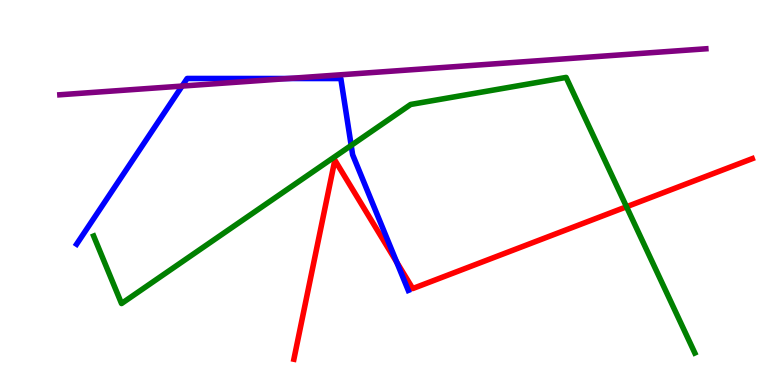[{'lines': ['blue', 'red'], 'intersections': [{'x': 5.12, 'y': 3.19}]}, {'lines': ['green', 'red'], 'intersections': [{'x': 8.08, 'y': 4.63}]}, {'lines': ['purple', 'red'], 'intersections': []}, {'lines': ['blue', 'green'], 'intersections': [{'x': 4.53, 'y': 6.22}]}, {'lines': ['blue', 'purple'], 'intersections': [{'x': 2.35, 'y': 7.76}, {'x': 3.72, 'y': 7.96}]}, {'lines': ['green', 'purple'], 'intersections': []}]